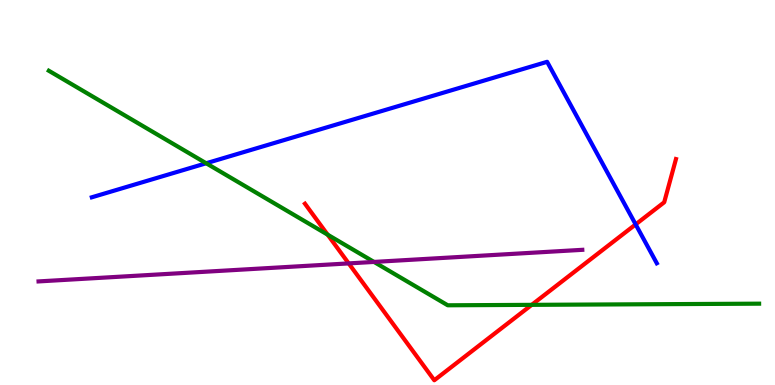[{'lines': ['blue', 'red'], 'intersections': [{'x': 8.2, 'y': 4.17}]}, {'lines': ['green', 'red'], 'intersections': [{'x': 4.23, 'y': 3.9}, {'x': 6.86, 'y': 2.08}]}, {'lines': ['purple', 'red'], 'intersections': [{'x': 4.5, 'y': 3.16}]}, {'lines': ['blue', 'green'], 'intersections': [{'x': 2.66, 'y': 5.76}]}, {'lines': ['blue', 'purple'], 'intersections': []}, {'lines': ['green', 'purple'], 'intersections': [{'x': 4.83, 'y': 3.2}]}]